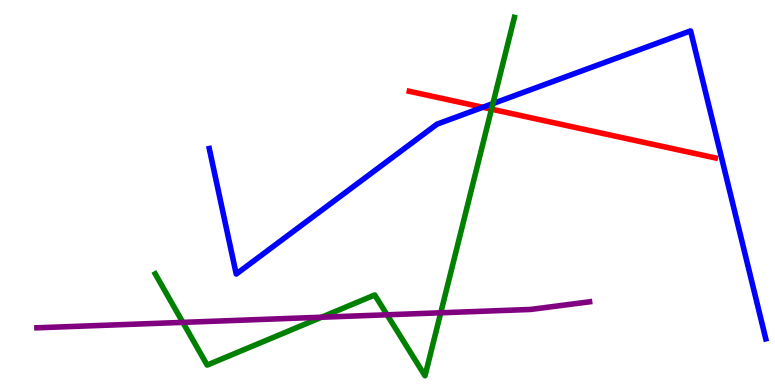[{'lines': ['blue', 'red'], 'intersections': [{'x': 6.23, 'y': 7.21}]}, {'lines': ['green', 'red'], 'intersections': [{'x': 6.34, 'y': 7.16}]}, {'lines': ['purple', 'red'], 'intersections': []}, {'lines': ['blue', 'green'], 'intersections': [{'x': 6.36, 'y': 7.31}]}, {'lines': ['blue', 'purple'], 'intersections': []}, {'lines': ['green', 'purple'], 'intersections': [{'x': 2.36, 'y': 1.63}, {'x': 4.15, 'y': 1.76}, {'x': 4.99, 'y': 1.82}, {'x': 5.69, 'y': 1.88}]}]